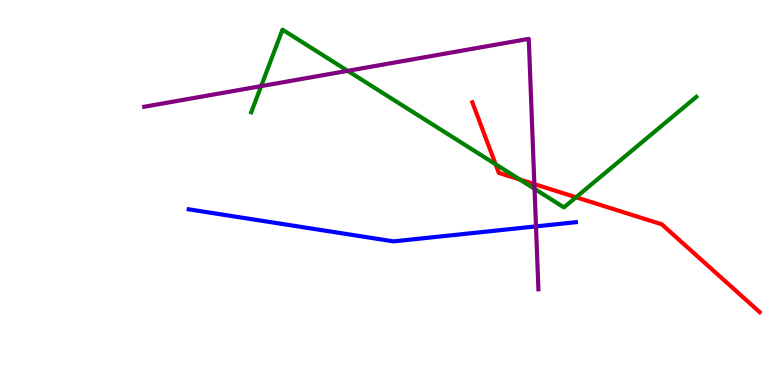[{'lines': ['blue', 'red'], 'intersections': []}, {'lines': ['green', 'red'], 'intersections': [{'x': 6.39, 'y': 5.73}, {'x': 6.71, 'y': 5.34}, {'x': 7.43, 'y': 4.88}]}, {'lines': ['purple', 'red'], 'intersections': [{'x': 6.89, 'y': 5.22}]}, {'lines': ['blue', 'green'], 'intersections': []}, {'lines': ['blue', 'purple'], 'intersections': [{'x': 6.92, 'y': 4.12}]}, {'lines': ['green', 'purple'], 'intersections': [{'x': 3.37, 'y': 7.76}, {'x': 4.49, 'y': 8.16}, {'x': 6.9, 'y': 5.1}]}]